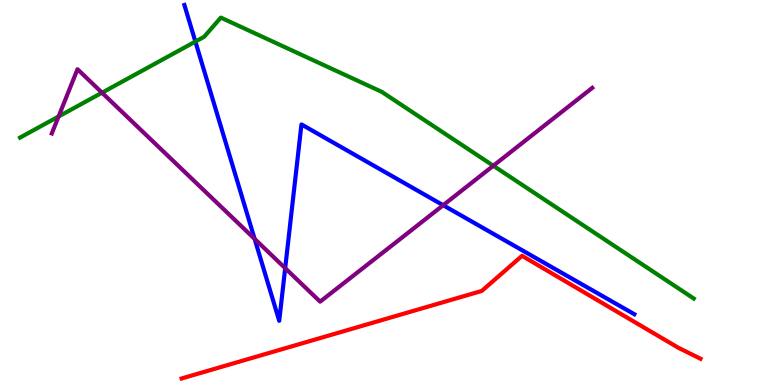[{'lines': ['blue', 'red'], 'intersections': []}, {'lines': ['green', 'red'], 'intersections': []}, {'lines': ['purple', 'red'], 'intersections': []}, {'lines': ['blue', 'green'], 'intersections': [{'x': 2.52, 'y': 8.92}]}, {'lines': ['blue', 'purple'], 'intersections': [{'x': 3.29, 'y': 3.79}, {'x': 3.68, 'y': 3.03}, {'x': 5.72, 'y': 4.67}]}, {'lines': ['green', 'purple'], 'intersections': [{'x': 0.756, 'y': 6.97}, {'x': 1.32, 'y': 7.59}, {'x': 6.37, 'y': 5.69}]}]